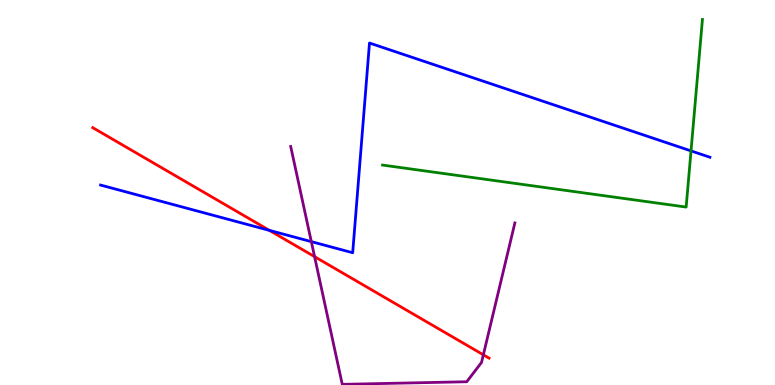[{'lines': ['blue', 'red'], 'intersections': [{'x': 3.48, 'y': 4.02}]}, {'lines': ['green', 'red'], 'intersections': []}, {'lines': ['purple', 'red'], 'intersections': [{'x': 4.06, 'y': 3.33}, {'x': 6.24, 'y': 0.784}]}, {'lines': ['blue', 'green'], 'intersections': [{'x': 8.92, 'y': 6.08}]}, {'lines': ['blue', 'purple'], 'intersections': [{'x': 4.02, 'y': 3.72}]}, {'lines': ['green', 'purple'], 'intersections': []}]